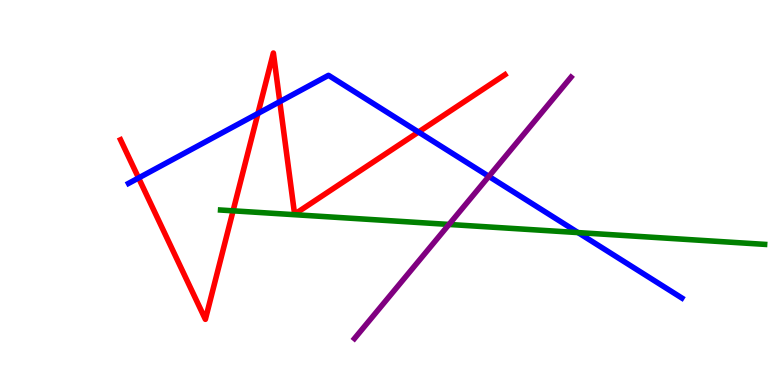[{'lines': ['blue', 'red'], 'intersections': [{'x': 1.79, 'y': 5.38}, {'x': 3.33, 'y': 7.05}, {'x': 3.61, 'y': 7.36}, {'x': 5.4, 'y': 6.57}]}, {'lines': ['green', 'red'], 'intersections': [{'x': 3.01, 'y': 4.52}]}, {'lines': ['purple', 'red'], 'intersections': []}, {'lines': ['blue', 'green'], 'intersections': [{'x': 7.46, 'y': 3.96}]}, {'lines': ['blue', 'purple'], 'intersections': [{'x': 6.31, 'y': 5.42}]}, {'lines': ['green', 'purple'], 'intersections': [{'x': 5.79, 'y': 4.17}]}]